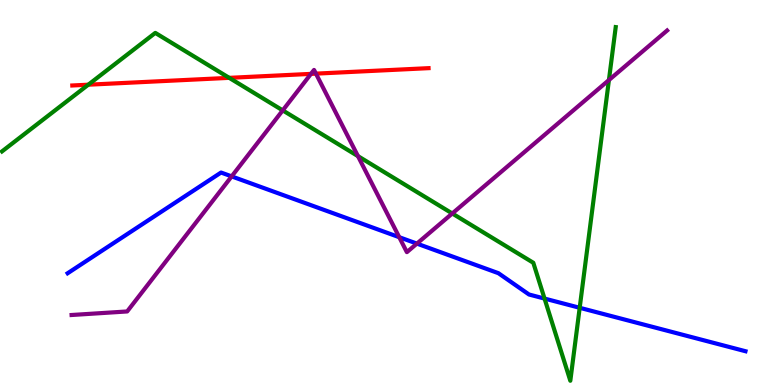[{'lines': ['blue', 'red'], 'intersections': []}, {'lines': ['green', 'red'], 'intersections': [{'x': 1.14, 'y': 7.8}, {'x': 2.96, 'y': 7.98}]}, {'lines': ['purple', 'red'], 'intersections': [{'x': 4.01, 'y': 8.08}, {'x': 4.08, 'y': 8.09}]}, {'lines': ['blue', 'green'], 'intersections': [{'x': 7.03, 'y': 2.24}, {'x': 7.48, 'y': 2.01}]}, {'lines': ['blue', 'purple'], 'intersections': [{'x': 2.99, 'y': 5.42}, {'x': 5.15, 'y': 3.84}, {'x': 5.38, 'y': 3.67}]}, {'lines': ['green', 'purple'], 'intersections': [{'x': 3.65, 'y': 7.13}, {'x': 4.62, 'y': 5.94}, {'x': 5.84, 'y': 4.45}, {'x': 7.86, 'y': 7.92}]}]